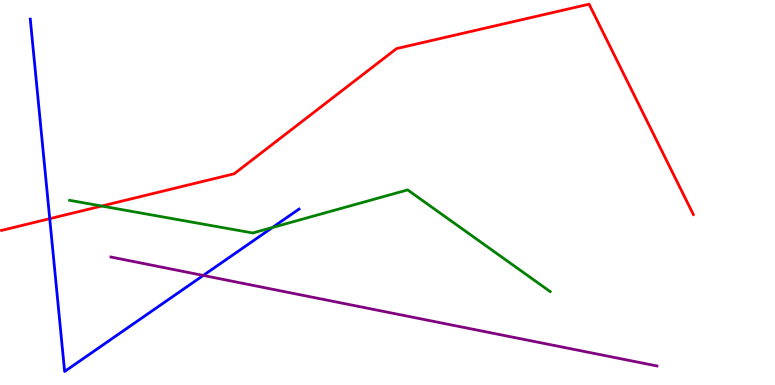[{'lines': ['blue', 'red'], 'intersections': [{'x': 0.642, 'y': 4.32}]}, {'lines': ['green', 'red'], 'intersections': [{'x': 1.31, 'y': 4.65}]}, {'lines': ['purple', 'red'], 'intersections': []}, {'lines': ['blue', 'green'], 'intersections': [{'x': 3.52, 'y': 4.09}]}, {'lines': ['blue', 'purple'], 'intersections': [{'x': 2.62, 'y': 2.85}]}, {'lines': ['green', 'purple'], 'intersections': []}]